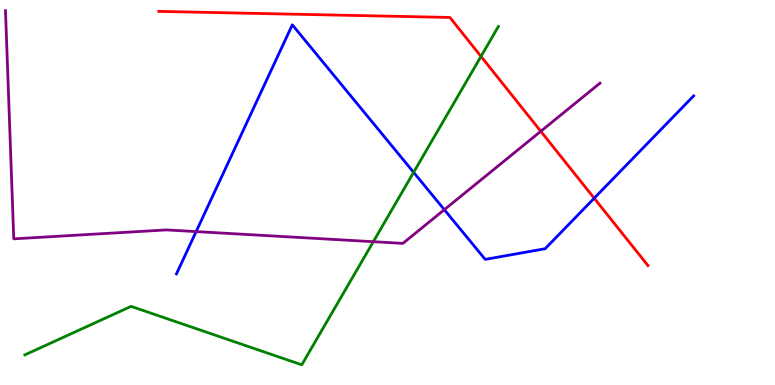[{'lines': ['blue', 'red'], 'intersections': [{'x': 7.67, 'y': 4.85}]}, {'lines': ['green', 'red'], 'intersections': [{'x': 6.21, 'y': 8.54}]}, {'lines': ['purple', 'red'], 'intersections': [{'x': 6.98, 'y': 6.59}]}, {'lines': ['blue', 'green'], 'intersections': [{'x': 5.34, 'y': 5.52}]}, {'lines': ['blue', 'purple'], 'intersections': [{'x': 2.53, 'y': 3.98}, {'x': 5.73, 'y': 4.55}]}, {'lines': ['green', 'purple'], 'intersections': [{'x': 4.82, 'y': 3.72}]}]